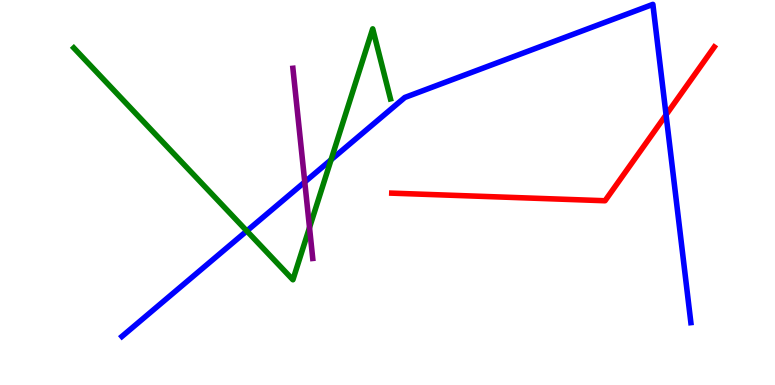[{'lines': ['blue', 'red'], 'intersections': [{'x': 8.59, 'y': 7.02}]}, {'lines': ['green', 'red'], 'intersections': []}, {'lines': ['purple', 'red'], 'intersections': []}, {'lines': ['blue', 'green'], 'intersections': [{'x': 3.18, 'y': 4.0}, {'x': 4.27, 'y': 5.85}]}, {'lines': ['blue', 'purple'], 'intersections': [{'x': 3.93, 'y': 5.27}]}, {'lines': ['green', 'purple'], 'intersections': [{'x': 3.99, 'y': 4.09}]}]